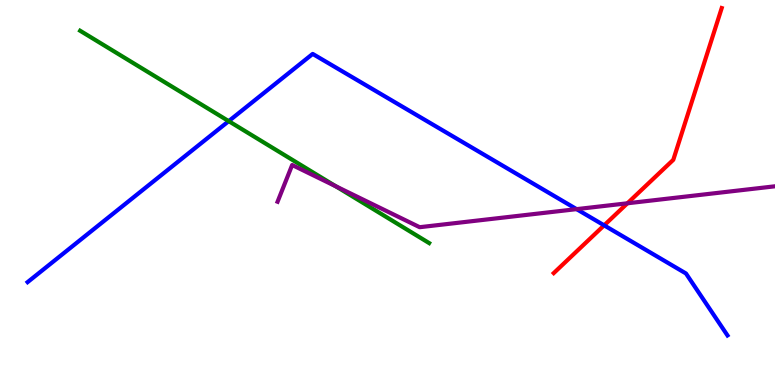[{'lines': ['blue', 'red'], 'intersections': [{'x': 7.8, 'y': 4.15}]}, {'lines': ['green', 'red'], 'intersections': []}, {'lines': ['purple', 'red'], 'intersections': [{'x': 8.1, 'y': 4.72}]}, {'lines': ['blue', 'green'], 'intersections': [{'x': 2.95, 'y': 6.85}]}, {'lines': ['blue', 'purple'], 'intersections': [{'x': 7.44, 'y': 4.57}]}, {'lines': ['green', 'purple'], 'intersections': [{'x': 4.33, 'y': 5.16}]}]